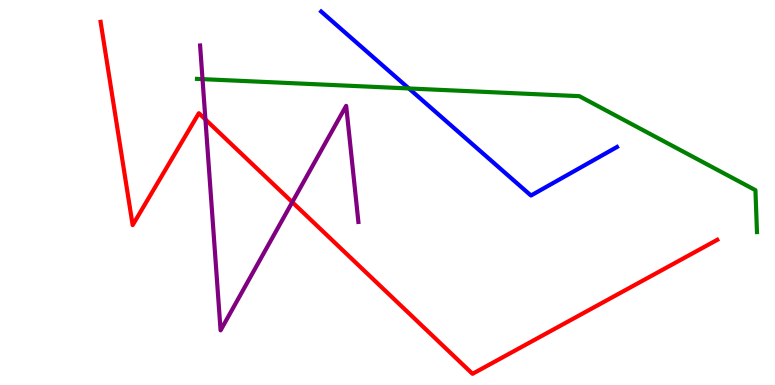[{'lines': ['blue', 'red'], 'intersections': []}, {'lines': ['green', 'red'], 'intersections': []}, {'lines': ['purple', 'red'], 'intersections': [{'x': 2.65, 'y': 6.9}, {'x': 3.77, 'y': 4.75}]}, {'lines': ['blue', 'green'], 'intersections': [{'x': 5.28, 'y': 7.7}]}, {'lines': ['blue', 'purple'], 'intersections': []}, {'lines': ['green', 'purple'], 'intersections': [{'x': 2.61, 'y': 7.94}]}]